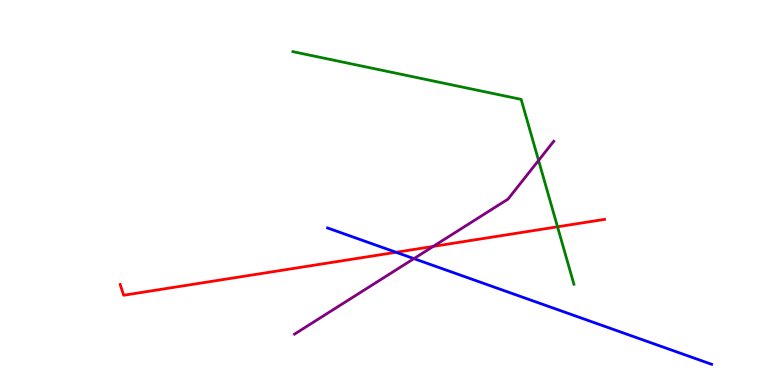[{'lines': ['blue', 'red'], 'intersections': [{'x': 5.11, 'y': 3.45}]}, {'lines': ['green', 'red'], 'intersections': [{'x': 7.19, 'y': 4.11}]}, {'lines': ['purple', 'red'], 'intersections': [{'x': 5.59, 'y': 3.6}]}, {'lines': ['blue', 'green'], 'intersections': []}, {'lines': ['blue', 'purple'], 'intersections': [{'x': 5.34, 'y': 3.28}]}, {'lines': ['green', 'purple'], 'intersections': [{'x': 6.95, 'y': 5.83}]}]